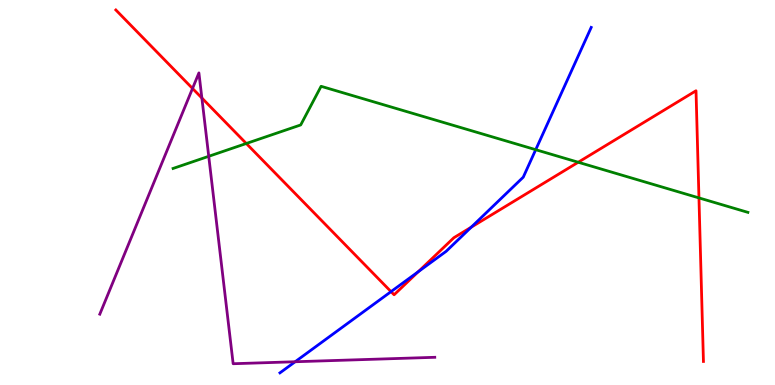[{'lines': ['blue', 'red'], 'intersections': [{'x': 5.05, 'y': 2.43}, {'x': 5.4, 'y': 2.94}, {'x': 6.08, 'y': 4.1}]}, {'lines': ['green', 'red'], 'intersections': [{'x': 3.18, 'y': 6.27}, {'x': 7.46, 'y': 5.79}, {'x': 9.02, 'y': 4.86}]}, {'lines': ['purple', 'red'], 'intersections': [{'x': 2.48, 'y': 7.7}, {'x': 2.6, 'y': 7.45}]}, {'lines': ['blue', 'green'], 'intersections': [{'x': 6.91, 'y': 6.11}]}, {'lines': ['blue', 'purple'], 'intersections': [{'x': 3.81, 'y': 0.604}]}, {'lines': ['green', 'purple'], 'intersections': [{'x': 2.69, 'y': 5.94}]}]